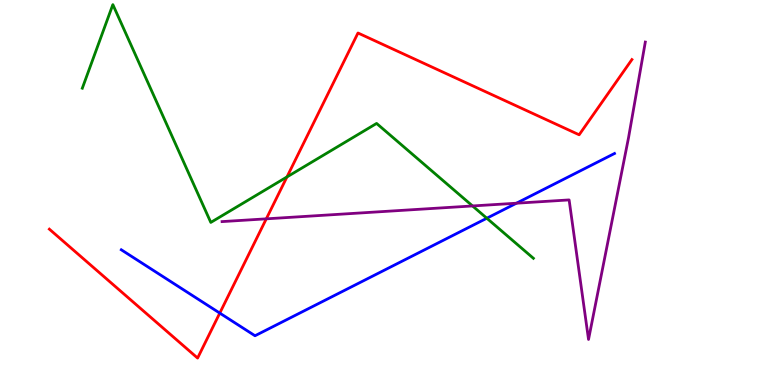[{'lines': ['blue', 'red'], 'intersections': [{'x': 2.84, 'y': 1.87}]}, {'lines': ['green', 'red'], 'intersections': [{'x': 3.7, 'y': 5.4}]}, {'lines': ['purple', 'red'], 'intersections': [{'x': 3.44, 'y': 4.32}]}, {'lines': ['blue', 'green'], 'intersections': [{'x': 6.28, 'y': 4.33}]}, {'lines': ['blue', 'purple'], 'intersections': [{'x': 6.66, 'y': 4.72}]}, {'lines': ['green', 'purple'], 'intersections': [{'x': 6.1, 'y': 4.65}]}]